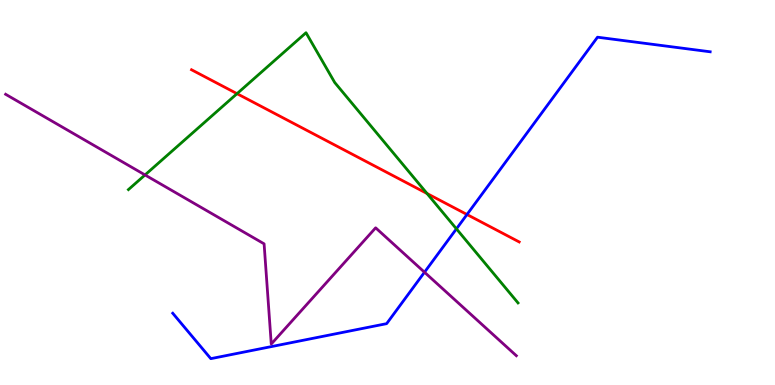[{'lines': ['blue', 'red'], 'intersections': [{'x': 6.03, 'y': 4.43}]}, {'lines': ['green', 'red'], 'intersections': [{'x': 3.06, 'y': 7.57}, {'x': 5.51, 'y': 4.97}]}, {'lines': ['purple', 'red'], 'intersections': []}, {'lines': ['blue', 'green'], 'intersections': [{'x': 5.89, 'y': 4.06}]}, {'lines': ['blue', 'purple'], 'intersections': [{'x': 5.48, 'y': 2.93}]}, {'lines': ['green', 'purple'], 'intersections': [{'x': 1.87, 'y': 5.46}]}]